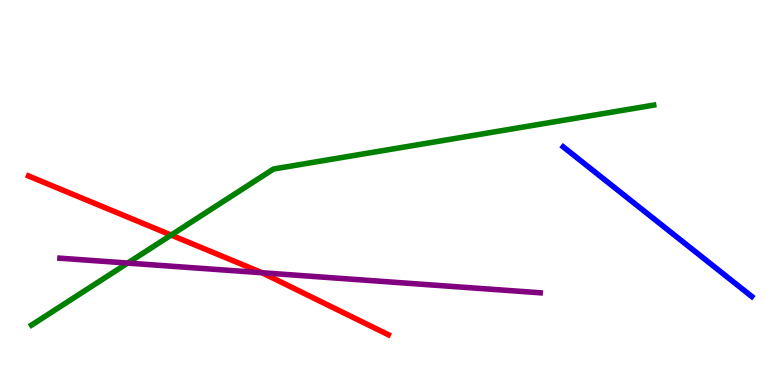[{'lines': ['blue', 'red'], 'intersections': []}, {'lines': ['green', 'red'], 'intersections': [{'x': 2.21, 'y': 3.89}]}, {'lines': ['purple', 'red'], 'intersections': [{'x': 3.38, 'y': 2.92}]}, {'lines': ['blue', 'green'], 'intersections': []}, {'lines': ['blue', 'purple'], 'intersections': []}, {'lines': ['green', 'purple'], 'intersections': [{'x': 1.65, 'y': 3.17}]}]